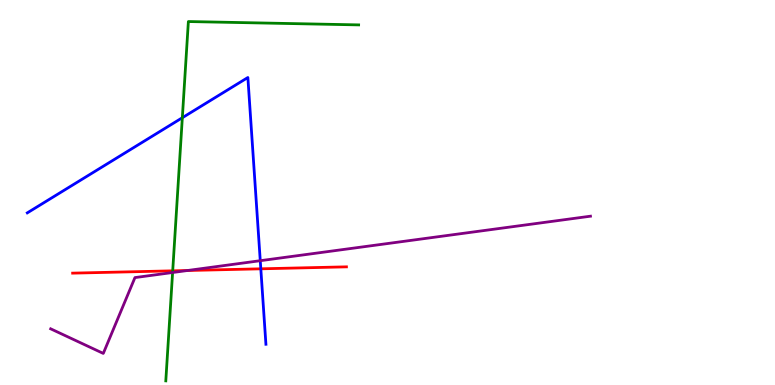[{'lines': ['blue', 'red'], 'intersections': [{'x': 3.37, 'y': 3.02}]}, {'lines': ['green', 'red'], 'intersections': [{'x': 2.23, 'y': 2.97}]}, {'lines': ['purple', 'red'], 'intersections': [{'x': 2.42, 'y': 2.97}]}, {'lines': ['blue', 'green'], 'intersections': [{'x': 2.35, 'y': 6.94}]}, {'lines': ['blue', 'purple'], 'intersections': [{'x': 3.36, 'y': 3.23}]}, {'lines': ['green', 'purple'], 'intersections': [{'x': 2.23, 'y': 2.92}]}]